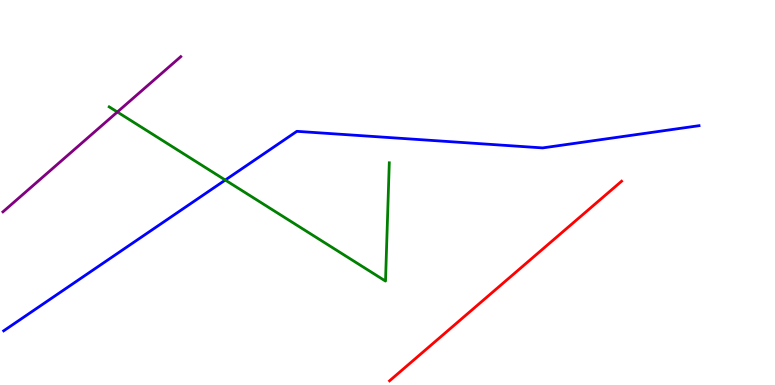[{'lines': ['blue', 'red'], 'intersections': []}, {'lines': ['green', 'red'], 'intersections': []}, {'lines': ['purple', 'red'], 'intersections': []}, {'lines': ['blue', 'green'], 'intersections': [{'x': 2.91, 'y': 5.32}]}, {'lines': ['blue', 'purple'], 'intersections': []}, {'lines': ['green', 'purple'], 'intersections': [{'x': 1.51, 'y': 7.09}]}]